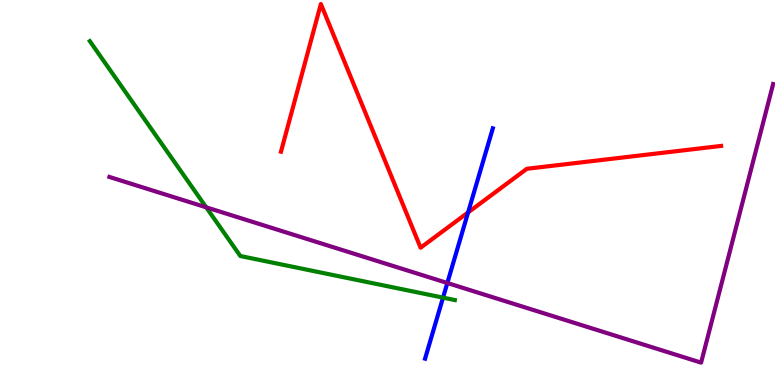[{'lines': ['blue', 'red'], 'intersections': [{'x': 6.04, 'y': 4.48}]}, {'lines': ['green', 'red'], 'intersections': []}, {'lines': ['purple', 'red'], 'intersections': []}, {'lines': ['blue', 'green'], 'intersections': [{'x': 5.72, 'y': 2.27}]}, {'lines': ['blue', 'purple'], 'intersections': [{'x': 5.77, 'y': 2.65}]}, {'lines': ['green', 'purple'], 'intersections': [{'x': 2.66, 'y': 4.61}]}]